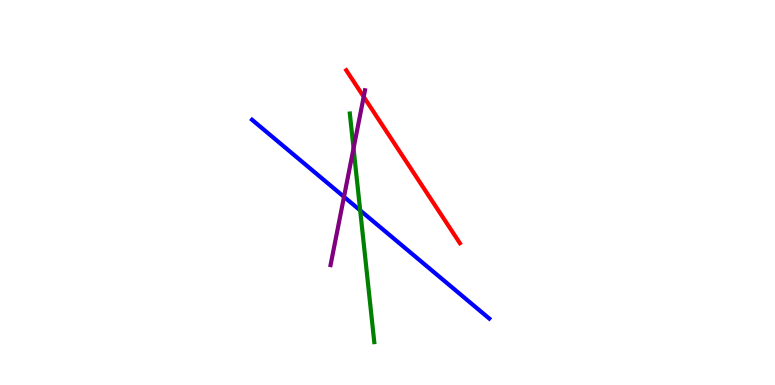[{'lines': ['blue', 'red'], 'intersections': []}, {'lines': ['green', 'red'], 'intersections': []}, {'lines': ['purple', 'red'], 'intersections': [{'x': 4.69, 'y': 7.49}]}, {'lines': ['blue', 'green'], 'intersections': [{'x': 4.65, 'y': 4.54}]}, {'lines': ['blue', 'purple'], 'intersections': [{'x': 4.44, 'y': 4.89}]}, {'lines': ['green', 'purple'], 'intersections': [{'x': 4.56, 'y': 6.15}]}]